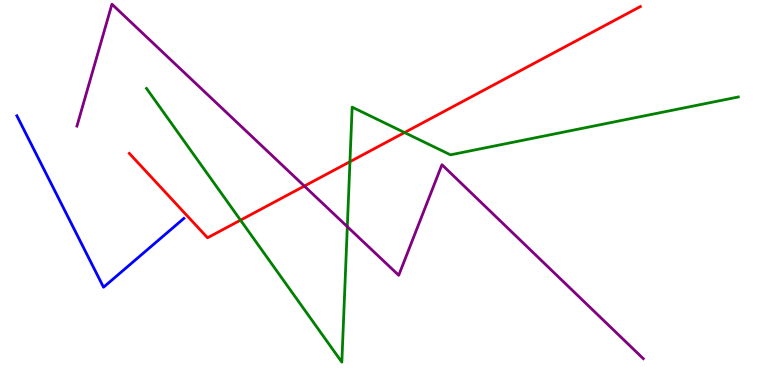[{'lines': ['blue', 'red'], 'intersections': []}, {'lines': ['green', 'red'], 'intersections': [{'x': 3.1, 'y': 4.28}, {'x': 4.52, 'y': 5.8}, {'x': 5.22, 'y': 6.56}]}, {'lines': ['purple', 'red'], 'intersections': [{'x': 3.93, 'y': 5.17}]}, {'lines': ['blue', 'green'], 'intersections': []}, {'lines': ['blue', 'purple'], 'intersections': []}, {'lines': ['green', 'purple'], 'intersections': [{'x': 4.48, 'y': 4.11}]}]